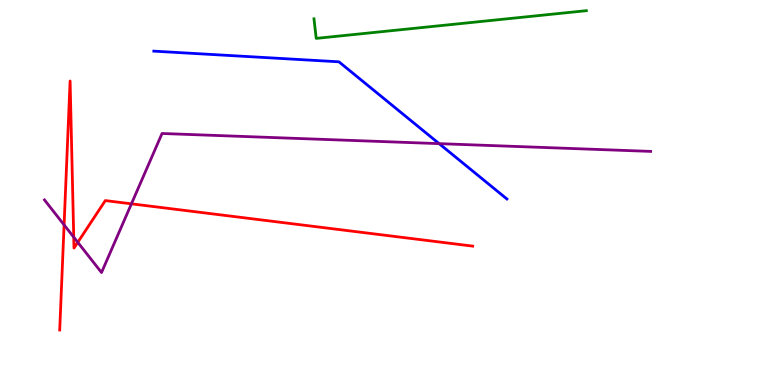[{'lines': ['blue', 'red'], 'intersections': []}, {'lines': ['green', 'red'], 'intersections': []}, {'lines': ['purple', 'red'], 'intersections': [{'x': 0.827, 'y': 4.16}, {'x': 0.951, 'y': 3.84}, {'x': 1.0, 'y': 3.71}, {'x': 1.7, 'y': 4.71}]}, {'lines': ['blue', 'green'], 'intersections': []}, {'lines': ['blue', 'purple'], 'intersections': [{'x': 5.67, 'y': 6.27}]}, {'lines': ['green', 'purple'], 'intersections': []}]